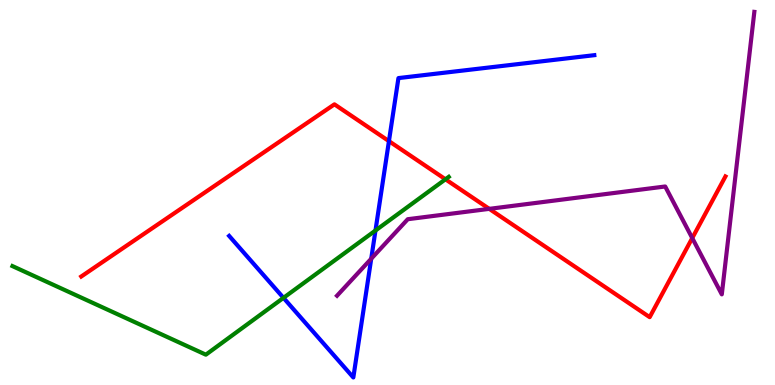[{'lines': ['blue', 'red'], 'intersections': [{'x': 5.02, 'y': 6.33}]}, {'lines': ['green', 'red'], 'intersections': [{'x': 5.75, 'y': 5.34}]}, {'lines': ['purple', 'red'], 'intersections': [{'x': 6.31, 'y': 4.58}, {'x': 8.93, 'y': 3.82}]}, {'lines': ['blue', 'green'], 'intersections': [{'x': 3.66, 'y': 2.26}, {'x': 4.84, 'y': 4.01}]}, {'lines': ['blue', 'purple'], 'intersections': [{'x': 4.79, 'y': 3.28}]}, {'lines': ['green', 'purple'], 'intersections': []}]